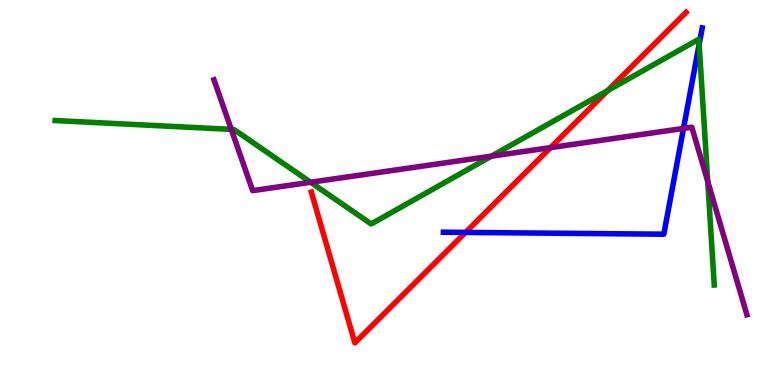[{'lines': ['blue', 'red'], 'intersections': [{'x': 6.01, 'y': 3.96}]}, {'lines': ['green', 'red'], 'intersections': [{'x': 7.84, 'y': 7.65}]}, {'lines': ['purple', 'red'], 'intersections': [{'x': 7.1, 'y': 6.17}]}, {'lines': ['blue', 'green'], 'intersections': [{'x': 9.02, 'y': 8.85}]}, {'lines': ['blue', 'purple'], 'intersections': [{'x': 8.82, 'y': 6.66}]}, {'lines': ['green', 'purple'], 'intersections': [{'x': 2.98, 'y': 6.64}, {'x': 4.01, 'y': 5.27}, {'x': 6.34, 'y': 5.94}, {'x': 9.13, 'y': 5.29}]}]